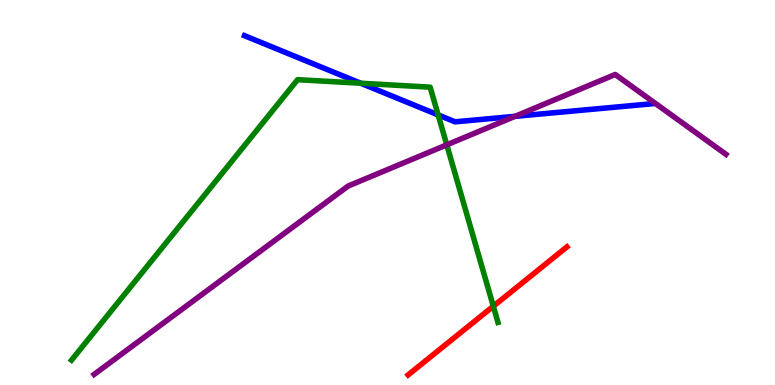[{'lines': ['blue', 'red'], 'intersections': []}, {'lines': ['green', 'red'], 'intersections': [{'x': 6.37, 'y': 2.05}]}, {'lines': ['purple', 'red'], 'intersections': []}, {'lines': ['blue', 'green'], 'intersections': [{'x': 4.65, 'y': 7.84}, {'x': 5.65, 'y': 7.02}]}, {'lines': ['blue', 'purple'], 'intersections': [{'x': 6.65, 'y': 6.98}]}, {'lines': ['green', 'purple'], 'intersections': [{'x': 5.76, 'y': 6.24}]}]